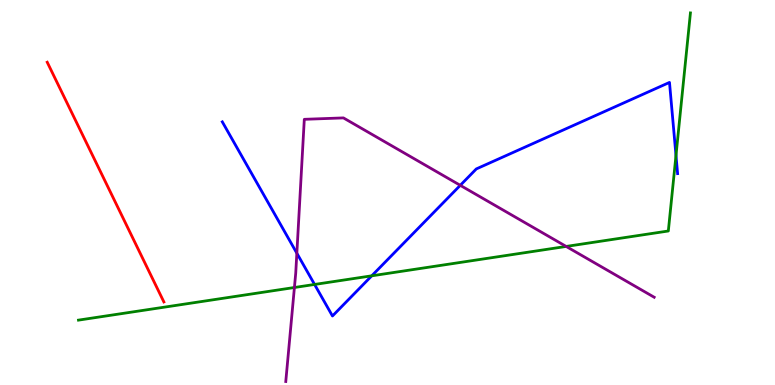[{'lines': ['blue', 'red'], 'intersections': []}, {'lines': ['green', 'red'], 'intersections': []}, {'lines': ['purple', 'red'], 'intersections': []}, {'lines': ['blue', 'green'], 'intersections': [{'x': 4.06, 'y': 2.61}, {'x': 4.8, 'y': 2.84}, {'x': 8.72, 'y': 5.96}]}, {'lines': ['blue', 'purple'], 'intersections': [{'x': 3.83, 'y': 3.42}, {'x': 5.94, 'y': 5.19}]}, {'lines': ['green', 'purple'], 'intersections': [{'x': 3.8, 'y': 2.53}, {'x': 7.31, 'y': 3.6}]}]